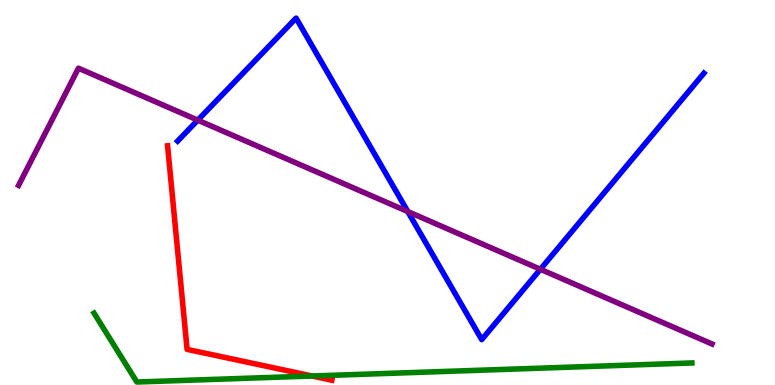[{'lines': ['blue', 'red'], 'intersections': []}, {'lines': ['green', 'red'], 'intersections': [{'x': 4.03, 'y': 0.234}]}, {'lines': ['purple', 'red'], 'intersections': []}, {'lines': ['blue', 'green'], 'intersections': []}, {'lines': ['blue', 'purple'], 'intersections': [{'x': 2.55, 'y': 6.88}, {'x': 5.26, 'y': 4.5}, {'x': 6.97, 'y': 3.01}]}, {'lines': ['green', 'purple'], 'intersections': []}]